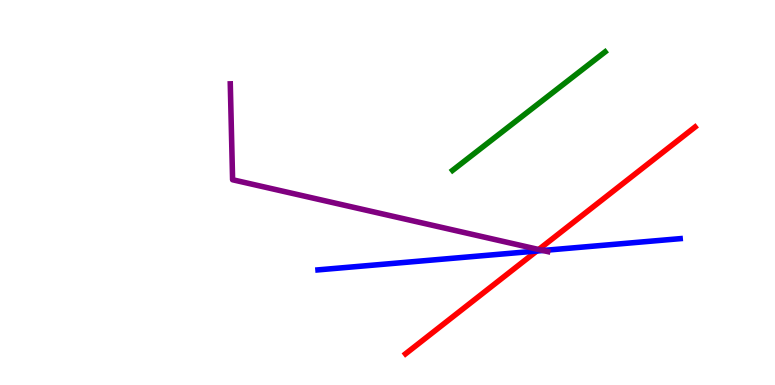[{'lines': ['blue', 'red'], 'intersections': [{'x': 6.93, 'y': 3.48}]}, {'lines': ['green', 'red'], 'intersections': []}, {'lines': ['purple', 'red'], 'intersections': [{'x': 6.95, 'y': 3.52}]}, {'lines': ['blue', 'green'], 'intersections': []}, {'lines': ['blue', 'purple'], 'intersections': [{'x': 7.01, 'y': 3.49}]}, {'lines': ['green', 'purple'], 'intersections': []}]